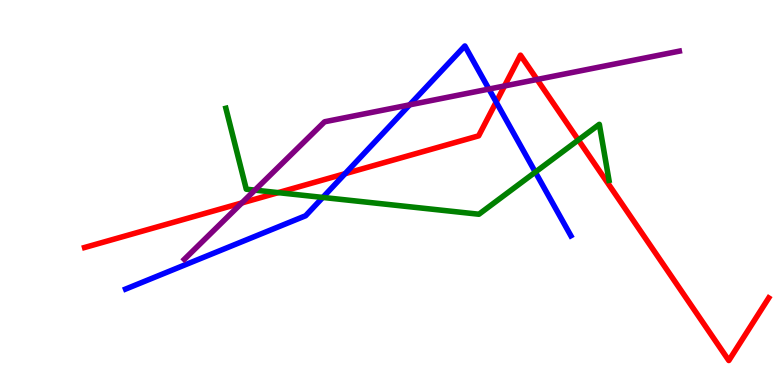[{'lines': ['blue', 'red'], 'intersections': [{'x': 4.45, 'y': 5.49}, {'x': 6.4, 'y': 7.35}]}, {'lines': ['green', 'red'], 'intersections': [{'x': 3.59, 'y': 5.0}, {'x': 7.46, 'y': 6.36}]}, {'lines': ['purple', 'red'], 'intersections': [{'x': 3.12, 'y': 4.73}, {'x': 6.51, 'y': 7.77}, {'x': 6.93, 'y': 7.94}]}, {'lines': ['blue', 'green'], 'intersections': [{'x': 4.17, 'y': 4.87}, {'x': 6.91, 'y': 5.53}]}, {'lines': ['blue', 'purple'], 'intersections': [{'x': 5.29, 'y': 7.28}, {'x': 6.31, 'y': 7.69}]}, {'lines': ['green', 'purple'], 'intersections': [{'x': 3.29, 'y': 5.06}]}]